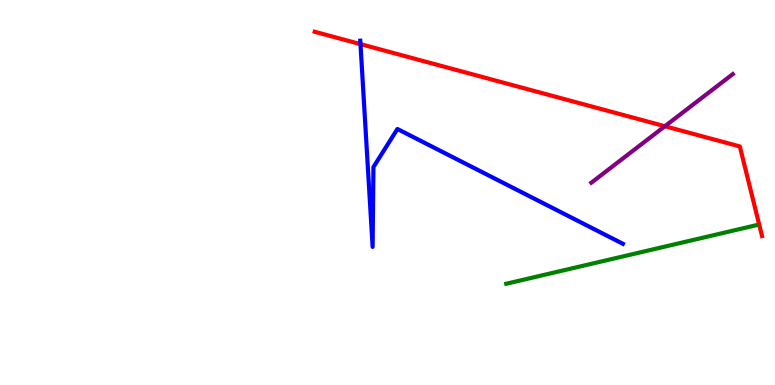[{'lines': ['blue', 'red'], 'intersections': [{'x': 4.65, 'y': 8.85}]}, {'lines': ['green', 'red'], 'intersections': []}, {'lines': ['purple', 'red'], 'intersections': [{'x': 8.58, 'y': 6.72}]}, {'lines': ['blue', 'green'], 'intersections': []}, {'lines': ['blue', 'purple'], 'intersections': []}, {'lines': ['green', 'purple'], 'intersections': []}]